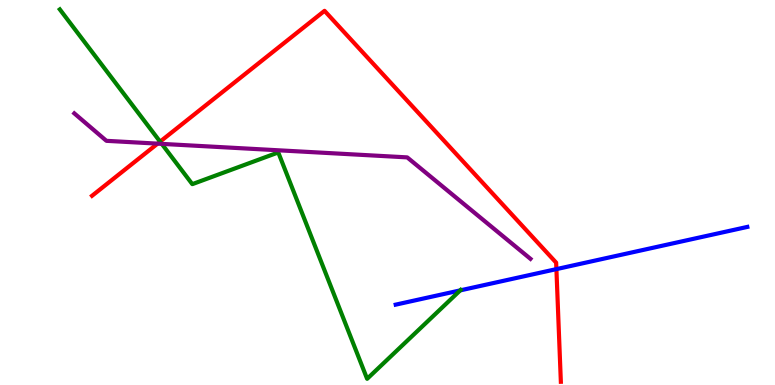[{'lines': ['blue', 'red'], 'intersections': [{'x': 7.18, 'y': 3.01}]}, {'lines': ['green', 'red'], 'intersections': [{'x': 2.07, 'y': 6.32}]}, {'lines': ['purple', 'red'], 'intersections': [{'x': 2.03, 'y': 6.27}]}, {'lines': ['blue', 'green'], 'intersections': [{'x': 5.94, 'y': 2.46}]}, {'lines': ['blue', 'purple'], 'intersections': []}, {'lines': ['green', 'purple'], 'intersections': [{'x': 2.09, 'y': 6.26}]}]